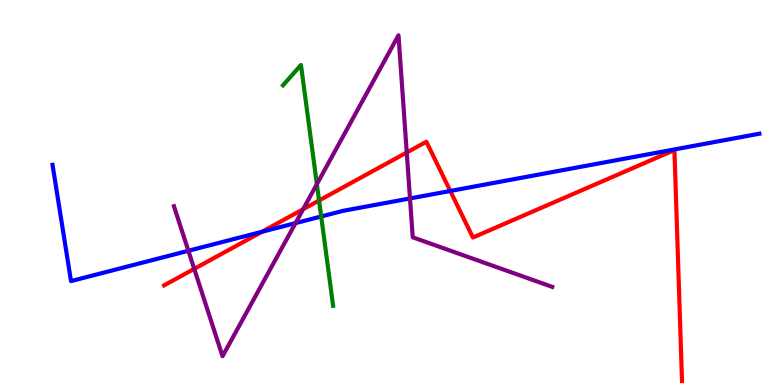[{'lines': ['blue', 'red'], 'intersections': [{'x': 3.38, 'y': 3.98}, {'x': 5.81, 'y': 5.04}]}, {'lines': ['green', 'red'], 'intersections': [{'x': 4.12, 'y': 4.79}]}, {'lines': ['purple', 'red'], 'intersections': [{'x': 2.51, 'y': 3.02}, {'x': 3.91, 'y': 4.57}, {'x': 5.25, 'y': 6.04}]}, {'lines': ['blue', 'green'], 'intersections': [{'x': 4.14, 'y': 4.38}]}, {'lines': ['blue', 'purple'], 'intersections': [{'x': 2.43, 'y': 3.49}, {'x': 3.81, 'y': 4.2}, {'x': 5.29, 'y': 4.85}]}, {'lines': ['green', 'purple'], 'intersections': [{'x': 4.09, 'y': 5.22}]}]